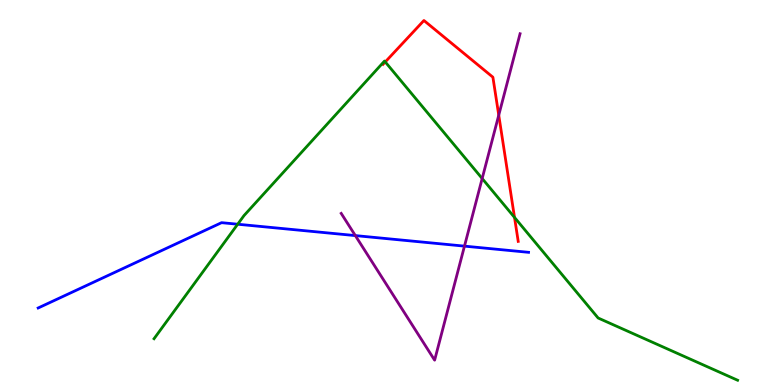[{'lines': ['blue', 'red'], 'intersections': []}, {'lines': ['green', 'red'], 'intersections': [{'x': 4.97, 'y': 8.39}, {'x': 6.64, 'y': 4.35}]}, {'lines': ['purple', 'red'], 'intersections': [{'x': 6.44, 'y': 7.01}]}, {'lines': ['blue', 'green'], 'intersections': [{'x': 3.07, 'y': 4.18}]}, {'lines': ['blue', 'purple'], 'intersections': [{'x': 4.59, 'y': 3.88}, {'x': 5.99, 'y': 3.61}]}, {'lines': ['green', 'purple'], 'intersections': [{'x': 6.22, 'y': 5.36}]}]